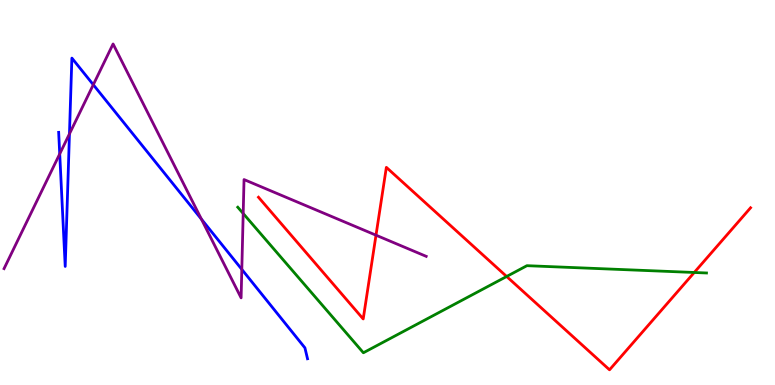[{'lines': ['blue', 'red'], 'intersections': []}, {'lines': ['green', 'red'], 'intersections': [{'x': 6.54, 'y': 2.82}, {'x': 8.96, 'y': 2.92}]}, {'lines': ['purple', 'red'], 'intersections': [{'x': 4.85, 'y': 3.89}]}, {'lines': ['blue', 'green'], 'intersections': []}, {'lines': ['blue', 'purple'], 'intersections': [{'x': 0.771, 'y': 6.0}, {'x': 0.896, 'y': 6.52}, {'x': 1.2, 'y': 7.8}, {'x': 2.6, 'y': 4.31}, {'x': 3.12, 'y': 3.0}]}, {'lines': ['green', 'purple'], 'intersections': [{'x': 3.14, 'y': 4.45}]}]